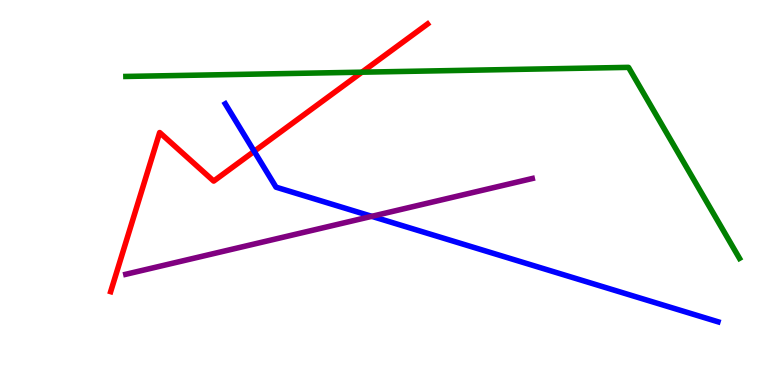[{'lines': ['blue', 'red'], 'intersections': [{'x': 3.28, 'y': 6.07}]}, {'lines': ['green', 'red'], 'intersections': [{'x': 4.67, 'y': 8.13}]}, {'lines': ['purple', 'red'], 'intersections': []}, {'lines': ['blue', 'green'], 'intersections': []}, {'lines': ['blue', 'purple'], 'intersections': [{'x': 4.8, 'y': 4.38}]}, {'lines': ['green', 'purple'], 'intersections': []}]